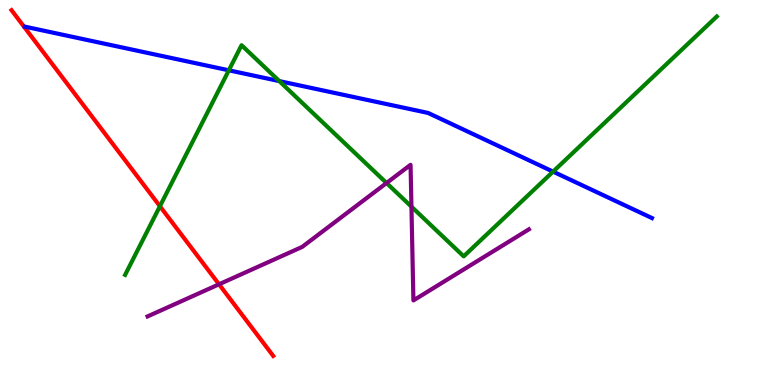[{'lines': ['blue', 'red'], 'intersections': []}, {'lines': ['green', 'red'], 'intersections': [{'x': 2.06, 'y': 4.64}]}, {'lines': ['purple', 'red'], 'intersections': [{'x': 2.83, 'y': 2.62}]}, {'lines': ['blue', 'green'], 'intersections': [{'x': 2.95, 'y': 8.17}, {'x': 3.6, 'y': 7.89}, {'x': 7.14, 'y': 5.54}]}, {'lines': ['blue', 'purple'], 'intersections': []}, {'lines': ['green', 'purple'], 'intersections': [{'x': 4.99, 'y': 5.25}, {'x': 5.31, 'y': 4.63}]}]